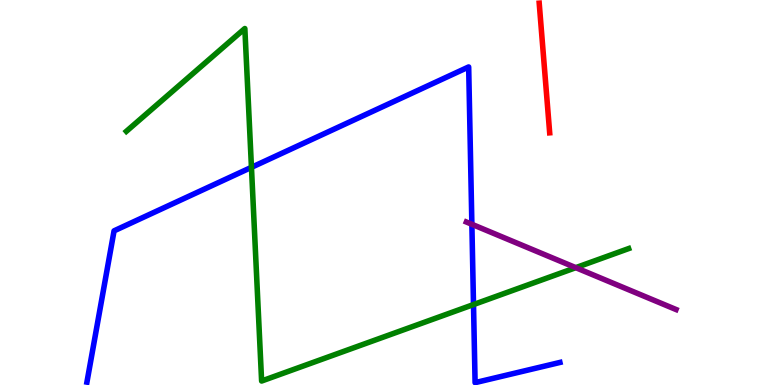[{'lines': ['blue', 'red'], 'intersections': []}, {'lines': ['green', 'red'], 'intersections': []}, {'lines': ['purple', 'red'], 'intersections': []}, {'lines': ['blue', 'green'], 'intersections': [{'x': 3.24, 'y': 5.65}, {'x': 6.11, 'y': 2.09}]}, {'lines': ['blue', 'purple'], 'intersections': [{'x': 6.09, 'y': 4.17}]}, {'lines': ['green', 'purple'], 'intersections': [{'x': 7.43, 'y': 3.05}]}]